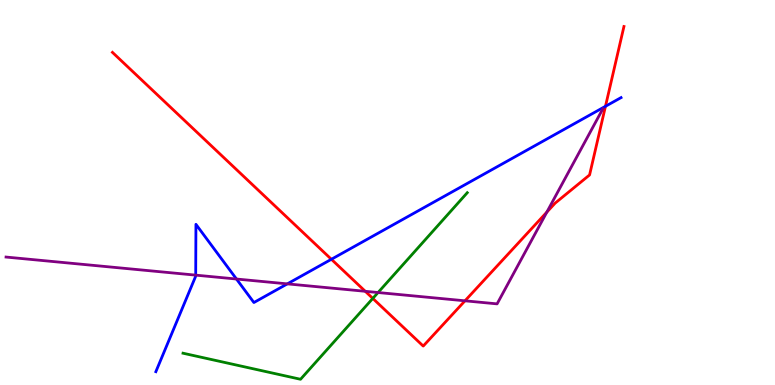[{'lines': ['blue', 'red'], 'intersections': [{'x': 4.28, 'y': 3.27}, {'x': 7.81, 'y': 7.24}]}, {'lines': ['green', 'red'], 'intersections': [{'x': 4.81, 'y': 2.25}]}, {'lines': ['purple', 'red'], 'intersections': [{'x': 4.71, 'y': 2.43}, {'x': 6.0, 'y': 2.19}, {'x': 7.06, 'y': 4.49}]}, {'lines': ['blue', 'green'], 'intersections': []}, {'lines': ['blue', 'purple'], 'intersections': [{'x': 2.53, 'y': 2.85}, {'x': 3.05, 'y': 2.75}, {'x': 3.71, 'y': 2.63}]}, {'lines': ['green', 'purple'], 'intersections': [{'x': 4.88, 'y': 2.4}]}]